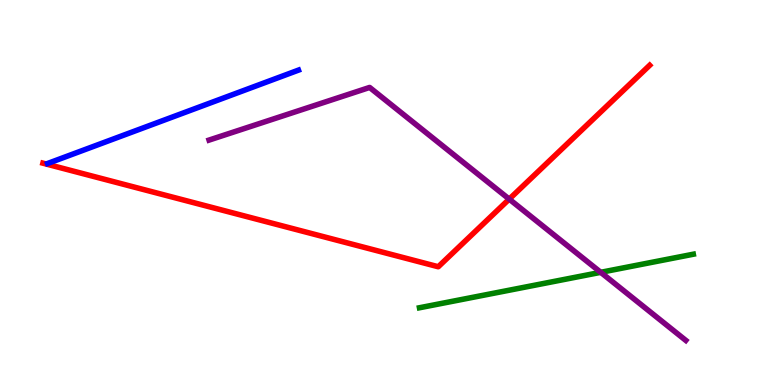[{'lines': ['blue', 'red'], 'intersections': []}, {'lines': ['green', 'red'], 'intersections': []}, {'lines': ['purple', 'red'], 'intersections': [{'x': 6.57, 'y': 4.83}]}, {'lines': ['blue', 'green'], 'intersections': []}, {'lines': ['blue', 'purple'], 'intersections': []}, {'lines': ['green', 'purple'], 'intersections': [{'x': 7.75, 'y': 2.93}]}]